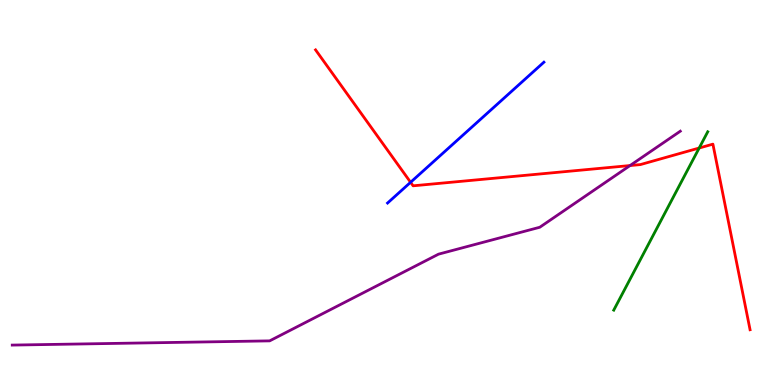[{'lines': ['blue', 'red'], 'intersections': [{'x': 5.3, 'y': 5.27}]}, {'lines': ['green', 'red'], 'intersections': [{'x': 9.02, 'y': 6.16}]}, {'lines': ['purple', 'red'], 'intersections': [{'x': 8.13, 'y': 5.7}]}, {'lines': ['blue', 'green'], 'intersections': []}, {'lines': ['blue', 'purple'], 'intersections': []}, {'lines': ['green', 'purple'], 'intersections': []}]